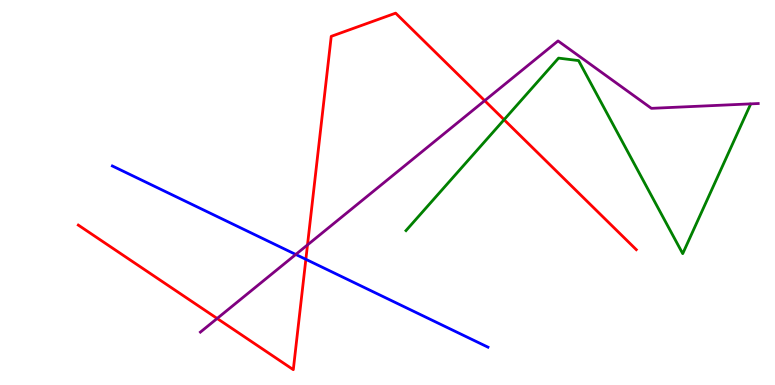[{'lines': ['blue', 'red'], 'intersections': [{'x': 3.95, 'y': 3.26}]}, {'lines': ['green', 'red'], 'intersections': [{'x': 6.5, 'y': 6.89}]}, {'lines': ['purple', 'red'], 'intersections': [{'x': 2.8, 'y': 1.73}, {'x': 3.97, 'y': 3.64}, {'x': 6.25, 'y': 7.39}]}, {'lines': ['blue', 'green'], 'intersections': []}, {'lines': ['blue', 'purple'], 'intersections': [{'x': 3.82, 'y': 3.39}]}, {'lines': ['green', 'purple'], 'intersections': []}]